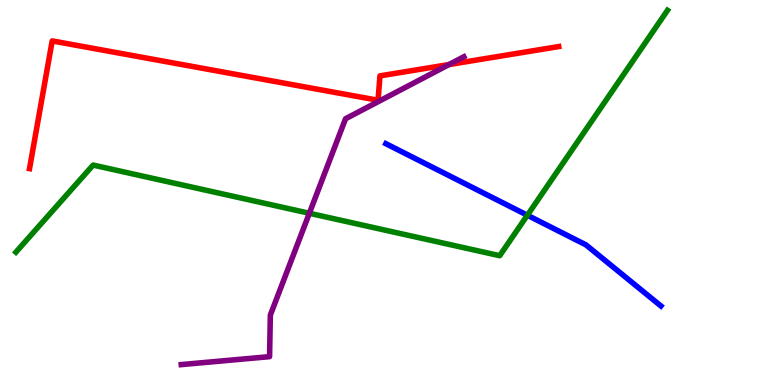[{'lines': ['blue', 'red'], 'intersections': []}, {'lines': ['green', 'red'], 'intersections': []}, {'lines': ['purple', 'red'], 'intersections': [{'x': 5.79, 'y': 8.32}]}, {'lines': ['blue', 'green'], 'intersections': [{'x': 6.8, 'y': 4.41}]}, {'lines': ['blue', 'purple'], 'intersections': []}, {'lines': ['green', 'purple'], 'intersections': [{'x': 3.99, 'y': 4.46}]}]